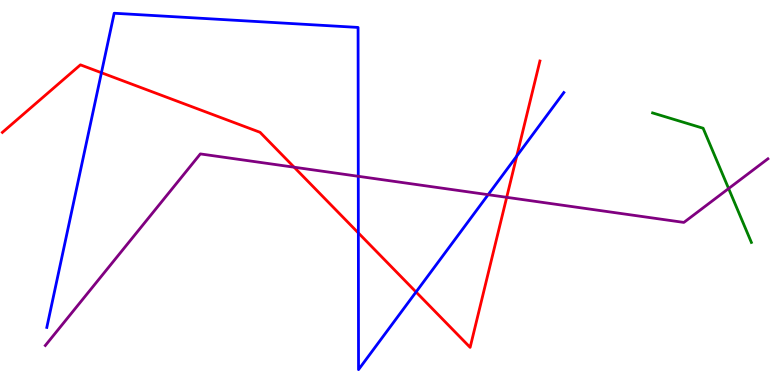[{'lines': ['blue', 'red'], 'intersections': [{'x': 1.31, 'y': 8.11}, {'x': 4.62, 'y': 3.95}, {'x': 5.37, 'y': 2.42}, {'x': 6.67, 'y': 5.95}]}, {'lines': ['green', 'red'], 'intersections': []}, {'lines': ['purple', 'red'], 'intersections': [{'x': 3.8, 'y': 5.66}, {'x': 6.54, 'y': 4.87}]}, {'lines': ['blue', 'green'], 'intersections': []}, {'lines': ['blue', 'purple'], 'intersections': [{'x': 4.62, 'y': 5.42}, {'x': 6.3, 'y': 4.94}]}, {'lines': ['green', 'purple'], 'intersections': [{'x': 9.4, 'y': 5.1}]}]